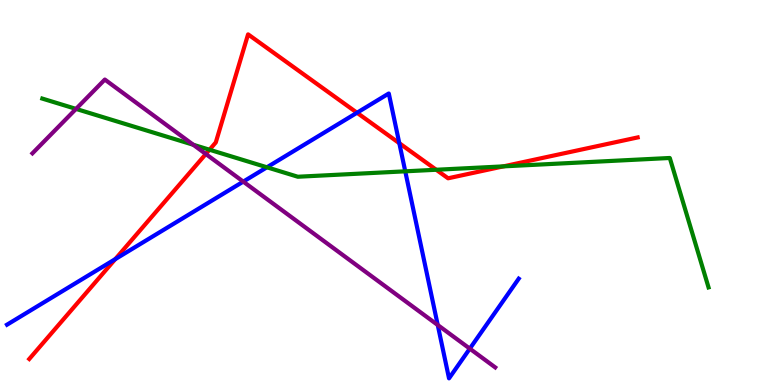[{'lines': ['blue', 'red'], 'intersections': [{'x': 1.49, 'y': 3.27}, {'x': 4.61, 'y': 7.07}, {'x': 5.15, 'y': 6.28}]}, {'lines': ['green', 'red'], 'intersections': [{'x': 2.7, 'y': 6.11}, {'x': 5.63, 'y': 5.59}, {'x': 6.5, 'y': 5.68}]}, {'lines': ['purple', 'red'], 'intersections': [{'x': 2.66, 'y': 6.0}]}, {'lines': ['blue', 'green'], 'intersections': [{'x': 3.44, 'y': 5.65}, {'x': 5.23, 'y': 5.55}]}, {'lines': ['blue', 'purple'], 'intersections': [{'x': 3.14, 'y': 5.28}, {'x': 5.65, 'y': 1.56}, {'x': 6.06, 'y': 0.944}]}, {'lines': ['green', 'purple'], 'intersections': [{'x': 0.981, 'y': 7.17}, {'x': 2.49, 'y': 6.24}]}]